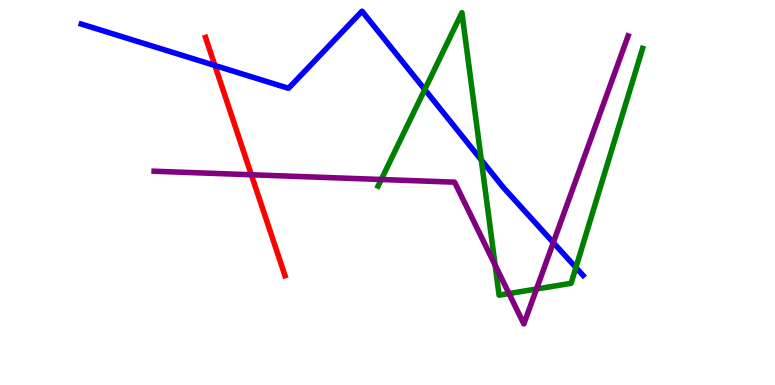[{'lines': ['blue', 'red'], 'intersections': [{'x': 2.77, 'y': 8.3}]}, {'lines': ['green', 'red'], 'intersections': []}, {'lines': ['purple', 'red'], 'intersections': [{'x': 3.24, 'y': 5.46}]}, {'lines': ['blue', 'green'], 'intersections': [{'x': 5.48, 'y': 7.68}, {'x': 6.21, 'y': 5.85}, {'x': 7.43, 'y': 3.05}]}, {'lines': ['blue', 'purple'], 'intersections': [{'x': 7.14, 'y': 3.7}]}, {'lines': ['green', 'purple'], 'intersections': [{'x': 4.92, 'y': 5.34}, {'x': 6.39, 'y': 3.11}, {'x': 6.57, 'y': 2.38}, {'x': 6.92, 'y': 2.49}]}]